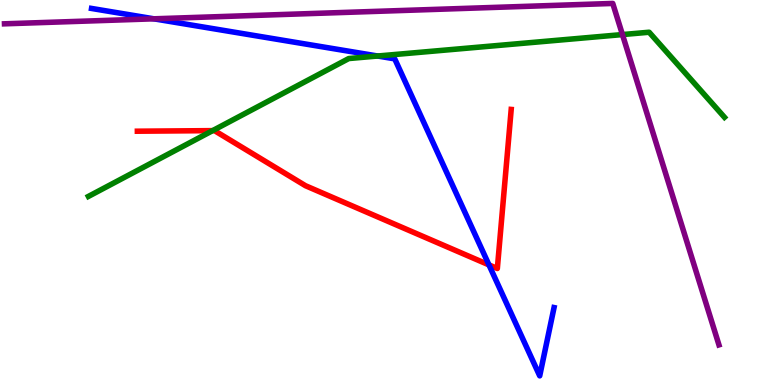[{'lines': ['blue', 'red'], 'intersections': [{'x': 6.31, 'y': 3.12}]}, {'lines': ['green', 'red'], 'intersections': [{'x': 2.74, 'y': 6.61}]}, {'lines': ['purple', 'red'], 'intersections': []}, {'lines': ['blue', 'green'], 'intersections': [{'x': 4.87, 'y': 8.55}]}, {'lines': ['blue', 'purple'], 'intersections': [{'x': 1.99, 'y': 9.51}]}, {'lines': ['green', 'purple'], 'intersections': [{'x': 8.03, 'y': 9.1}]}]